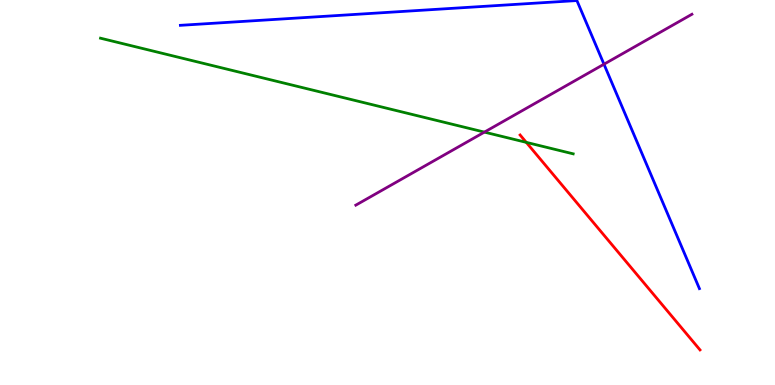[{'lines': ['blue', 'red'], 'intersections': []}, {'lines': ['green', 'red'], 'intersections': [{'x': 6.79, 'y': 6.3}]}, {'lines': ['purple', 'red'], 'intersections': []}, {'lines': ['blue', 'green'], 'intersections': []}, {'lines': ['blue', 'purple'], 'intersections': [{'x': 7.79, 'y': 8.33}]}, {'lines': ['green', 'purple'], 'intersections': [{'x': 6.25, 'y': 6.57}]}]